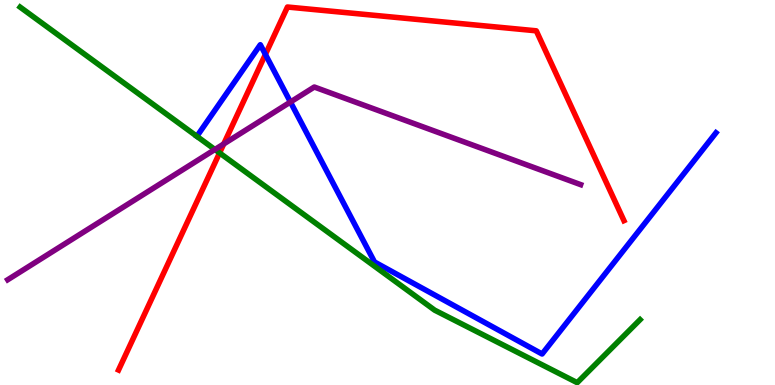[{'lines': ['blue', 'red'], 'intersections': [{'x': 3.42, 'y': 8.59}]}, {'lines': ['green', 'red'], 'intersections': [{'x': 2.83, 'y': 6.03}]}, {'lines': ['purple', 'red'], 'intersections': [{'x': 2.89, 'y': 6.26}]}, {'lines': ['blue', 'green'], 'intersections': []}, {'lines': ['blue', 'purple'], 'intersections': [{'x': 3.75, 'y': 7.35}]}, {'lines': ['green', 'purple'], 'intersections': [{'x': 2.77, 'y': 6.12}]}]